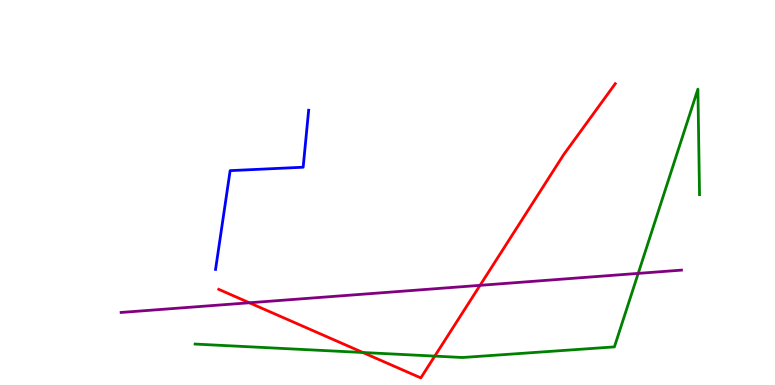[{'lines': ['blue', 'red'], 'intersections': []}, {'lines': ['green', 'red'], 'intersections': [{'x': 4.68, 'y': 0.844}, {'x': 5.61, 'y': 0.75}]}, {'lines': ['purple', 'red'], 'intersections': [{'x': 3.22, 'y': 2.14}, {'x': 6.19, 'y': 2.59}]}, {'lines': ['blue', 'green'], 'intersections': []}, {'lines': ['blue', 'purple'], 'intersections': []}, {'lines': ['green', 'purple'], 'intersections': [{'x': 8.24, 'y': 2.9}]}]